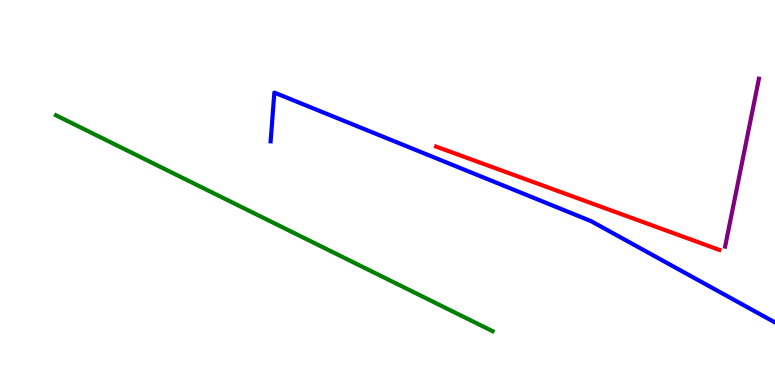[{'lines': ['blue', 'red'], 'intersections': []}, {'lines': ['green', 'red'], 'intersections': []}, {'lines': ['purple', 'red'], 'intersections': []}, {'lines': ['blue', 'green'], 'intersections': []}, {'lines': ['blue', 'purple'], 'intersections': []}, {'lines': ['green', 'purple'], 'intersections': []}]